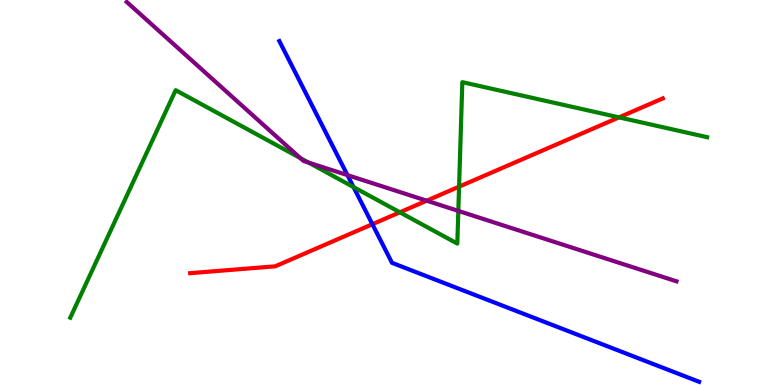[{'lines': ['blue', 'red'], 'intersections': [{'x': 4.81, 'y': 4.18}]}, {'lines': ['green', 'red'], 'intersections': [{'x': 5.16, 'y': 4.49}, {'x': 5.92, 'y': 5.15}, {'x': 7.99, 'y': 6.95}]}, {'lines': ['purple', 'red'], 'intersections': [{'x': 5.51, 'y': 4.79}]}, {'lines': ['blue', 'green'], 'intersections': [{'x': 4.56, 'y': 5.14}]}, {'lines': ['blue', 'purple'], 'intersections': [{'x': 4.48, 'y': 5.45}]}, {'lines': ['green', 'purple'], 'intersections': [{'x': 3.88, 'y': 5.89}, {'x': 3.98, 'y': 5.78}, {'x': 5.91, 'y': 4.52}]}]